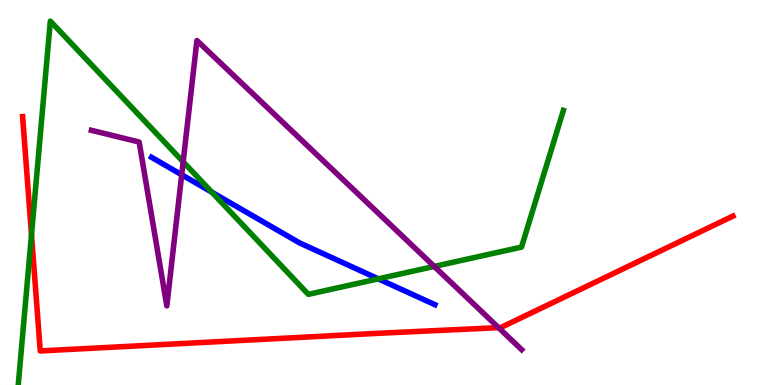[{'lines': ['blue', 'red'], 'intersections': []}, {'lines': ['green', 'red'], 'intersections': [{'x': 0.406, 'y': 3.91}]}, {'lines': ['purple', 'red'], 'intersections': [{'x': 6.43, 'y': 1.49}]}, {'lines': ['blue', 'green'], 'intersections': [{'x': 2.73, 'y': 5.01}, {'x': 4.88, 'y': 2.76}]}, {'lines': ['blue', 'purple'], 'intersections': [{'x': 2.34, 'y': 5.46}]}, {'lines': ['green', 'purple'], 'intersections': [{'x': 2.36, 'y': 5.8}, {'x': 5.6, 'y': 3.08}]}]